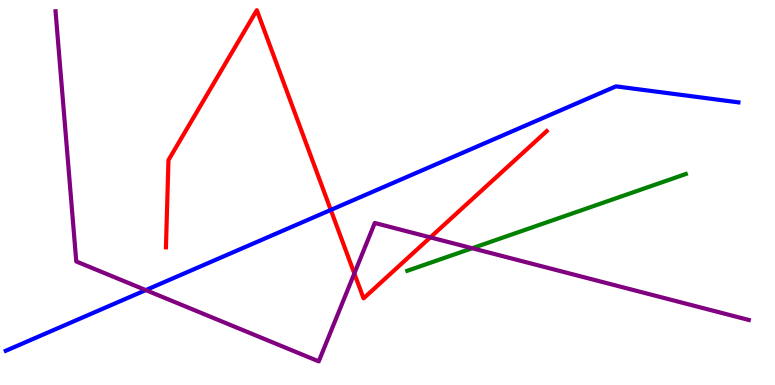[{'lines': ['blue', 'red'], 'intersections': [{'x': 4.27, 'y': 4.55}]}, {'lines': ['green', 'red'], 'intersections': []}, {'lines': ['purple', 'red'], 'intersections': [{'x': 4.57, 'y': 2.9}, {'x': 5.55, 'y': 3.83}]}, {'lines': ['blue', 'green'], 'intersections': []}, {'lines': ['blue', 'purple'], 'intersections': [{'x': 1.88, 'y': 2.46}]}, {'lines': ['green', 'purple'], 'intersections': [{'x': 6.09, 'y': 3.55}]}]